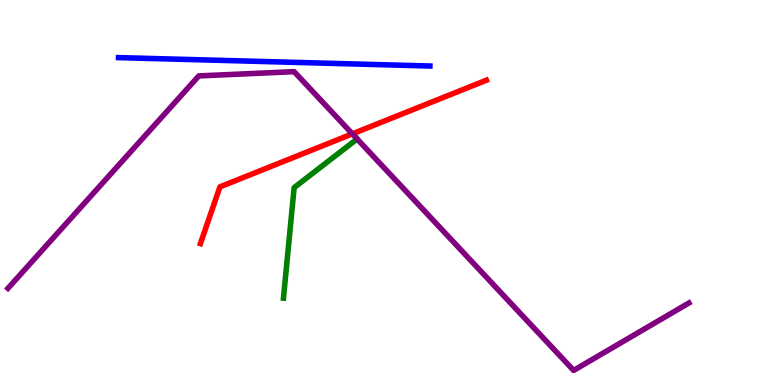[{'lines': ['blue', 'red'], 'intersections': []}, {'lines': ['green', 'red'], 'intersections': []}, {'lines': ['purple', 'red'], 'intersections': [{'x': 4.55, 'y': 6.52}]}, {'lines': ['blue', 'green'], 'intersections': []}, {'lines': ['blue', 'purple'], 'intersections': []}, {'lines': ['green', 'purple'], 'intersections': [{'x': 4.61, 'y': 6.39}]}]